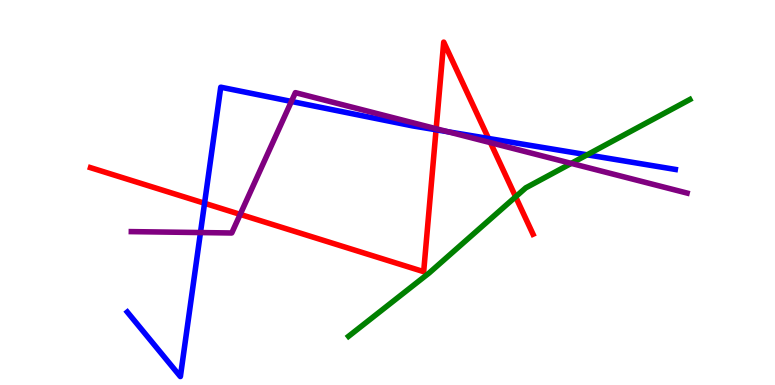[{'lines': ['blue', 'red'], 'intersections': [{'x': 2.64, 'y': 4.72}, {'x': 5.63, 'y': 6.63}, {'x': 6.3, 'y': 6.4}]}, {'lines': ['green', 'red'], 'intersections': [{'x': 6.65, 'y': 4.89}]}, {'lines': ['purple', 'red'], 'intersections': [{'x': 3.1, 'y': 4.43}, {'x': 5.63, 'y': 6.66}, {'x': 6.33, 'y': 6.29}]}, {'lines': ['blue', 'green'], 'intersections': [{'x': 7.58, 'y': 5.98}]}, {'lines': ['blue', 'purple'], 'intersections': [{'x': 2.59, 'y': 3.96}, {'x': 3.76, 'y': 7.36}, {'x': 5.78, 'y': 6.58}]}, {'lines': ['green', 'purple'], 'intersections': [{'x': 7.37, 'y': 5.76}]}]